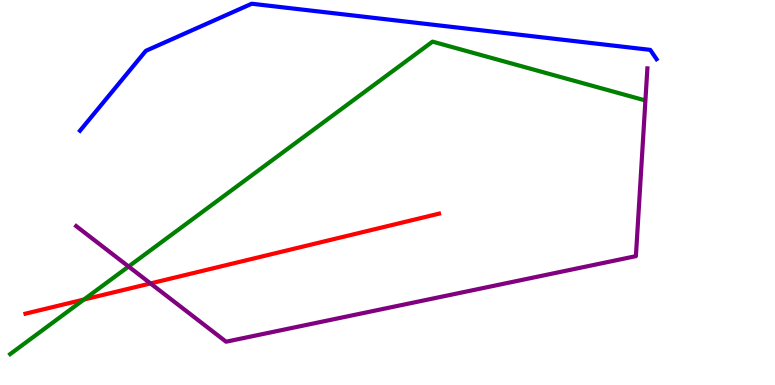[{'lines': ['blue', 'red'], 'intersections': []}, {'lines': ['green', 'red'], 'intersections': [{'x': 1.08, 'y': 2.22}]}, {'lines': ['purple', 'red'], 'intersections': [{'x': 1.94, 'y': 2.64}]}, {'lines': ['blue', 'green'], 'intersections': []}, {'lines': ['blue', 'purple'], 'intersections': []}, {'lines': ['green', 'purple'], 'intersections': [{'x': 1.66, 'y': 3.08}]}]